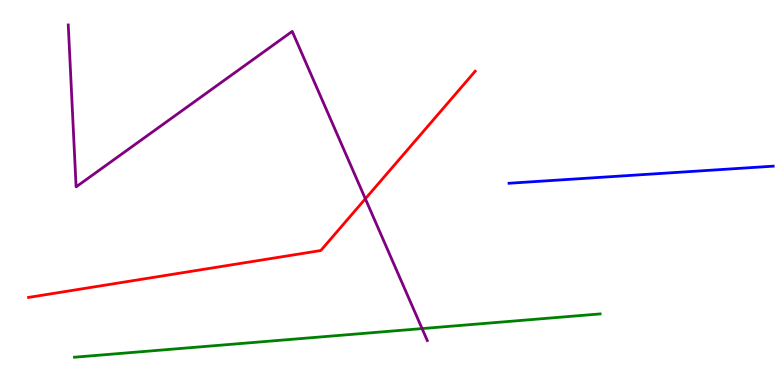[{'lines': ['blue', 'red'], 'intersections': []}, {'lines': ['green', 'red'], 'intersections': []}, {'lines': ['purple', 'red'], 'intersections': [{'x': 4.71, 'y': 4.84}]}, {'lines': ['blue', 'green'], 'intersections': []}, {'lines': ['blue', 'purple'], 'intersections': []}, {'lines': ['green', 'purple'], 'intersections': [{'x': 5.45, 'y': 1.47}]}]